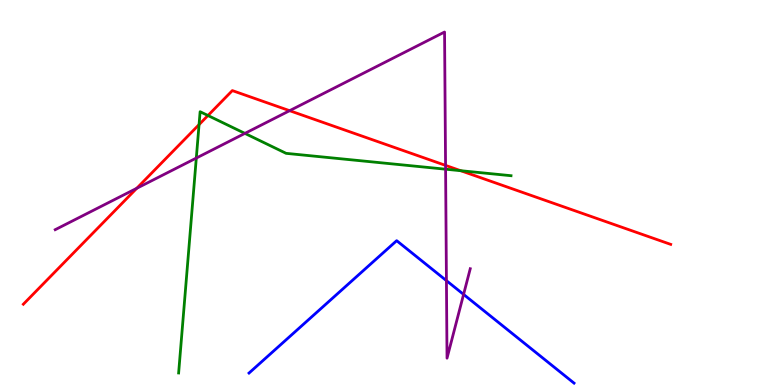[{'lines': ['blue', 'red'], 'intersections': []}, {'lines': ['green', 'red'], 'intersections': [{'x': 2.57, 'y': 6.76}, {'x': 2.68, 'y': 7.0}, {'x': 5.94, 'y': 5.57}]}, {'lines': ['purple', 'red'], 'intersections': [{'x': 1.76, 'y': 5.11}, {'x': 3.74, 'y': 7.13}, {'x': 5.75, 'y': 5.7}]}, {'lines': ['blue', 'green'], 'intersections': []}, {'lines': ['blue', 'purple'], 'intersections': [{'x': 5.76, 'y': 2.71}, {'x': 5.98, 'y': 2.35}]}, {'lines': ['green', 'purple'], 'intersections': [{'x': 2.53, 'y': 5.89}, {'x': 3.16, 'y': 6.54}, {'x': 5.75, 'y': 5.61}]}]